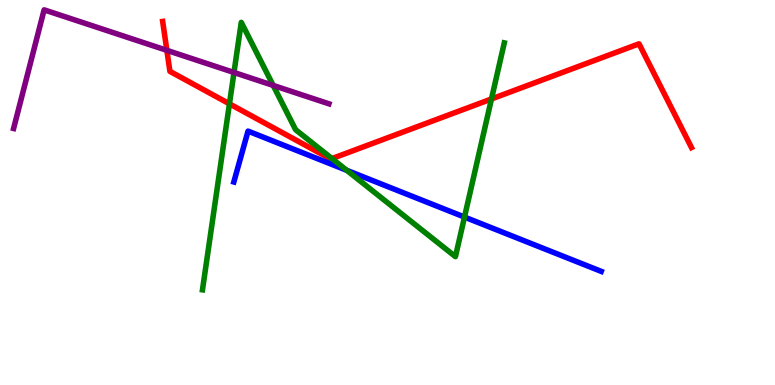[{'lines': ['blue', 'red'], 'intersections': []}, {'lines': ['green', 'red'], 'intersections': [{'x': 2.96, 'y': 7.3}, {'x': 4.28, 'y': 5.88}, {'x': 6.34, 'y': 7.43}]}, {'lines': ['purple', 'red'], 'intersections': [{'x': 2.15, 'y': 8.69}]}, {'lines': ['blue', 'green'], 'intersections': [{'x': 4.47, 'y': 5.58}, {'x': 5.99, 'y': 4.36}]}, {'lines': ['blue', 'purple'], 'intersections': []}, {'lines': ['green', 'purple'], 'intersections': [{'x': 3.02, 'y': 8.12}, {'x': 3.53, 'y': 7.78}]}]